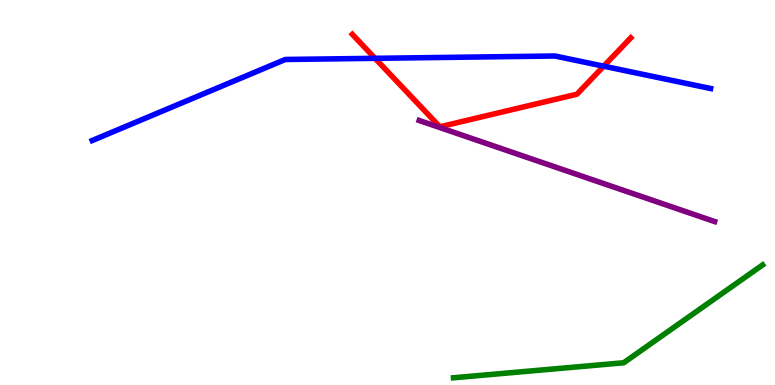[{'lines': ['blue', 'red'], 'intersections': [{'x': 4.84, 'y': 8.49}, {'x': 7.79, 'y': 8.28}]}, {'lines': ['green', 'red'], 'intersections': []}, {'lines': ['purple', 'red'], 'intersections': []}, {'lines': ['blue', 'green'], 'intersections': []}, {'lines': ['blue', 'purple'], 'intersections': []}, {'lines': ['green', 'purple'], 'intersections': []}]